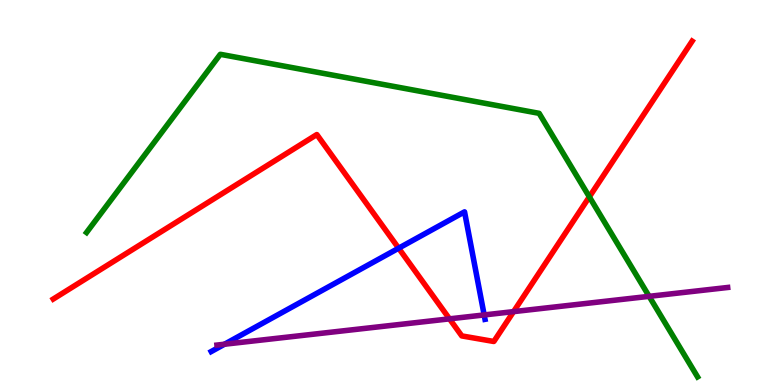[{'lines': ['blue', 'red'], 'intersections': [{'x': 5.14, 'y': 3.55}]}, {'lines': ['green', 'red'], 'intersections': [{'x': 7.6, 'y': 4.89}]}, {'lines': ['purple', 'red'], 'intersections': [{'x': 5.8, 'y': 1.72}, {'x': 6.63, 'y': 1.91}]}, {'lines': ['blue', 'green'], 'intersections': []}, {'lines': ['blue', 'purple'], 'intersections': [{'x': 2.9, 'y': 1.06}, {'x': 6.25, 'y': 1.82}]}, {'lines': ['green', 'purple'], 'intersections': [{'x': 8.38, 'y': 2.3}]}]